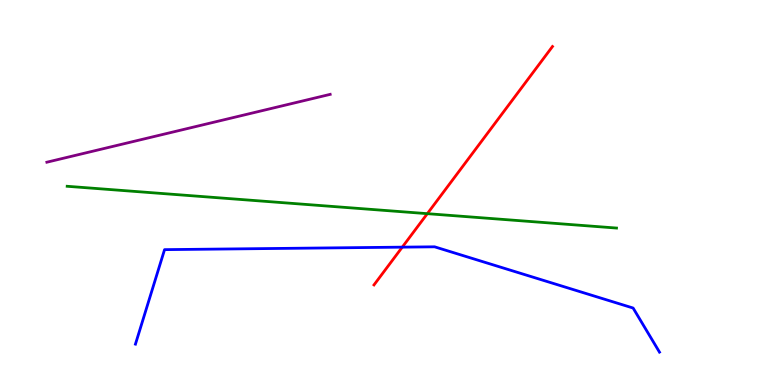[{'lines': ['blue', 'red'], 'intersections': [{'x': 5.19, 'y': 3.58}]}, {'lines': ['green', 'red'], 'intersections': [{'x': 5.51, 'y': 4.45}]}, {'lines': ['purple', 'red'], 'intersections': []}, {'lines': ['blue', 'green'], 'intersections': []}, {'lines': ['blue', 'purple'], 'intersections': []}, {'lines': ['green', 'purple'], 'intersections': []}]